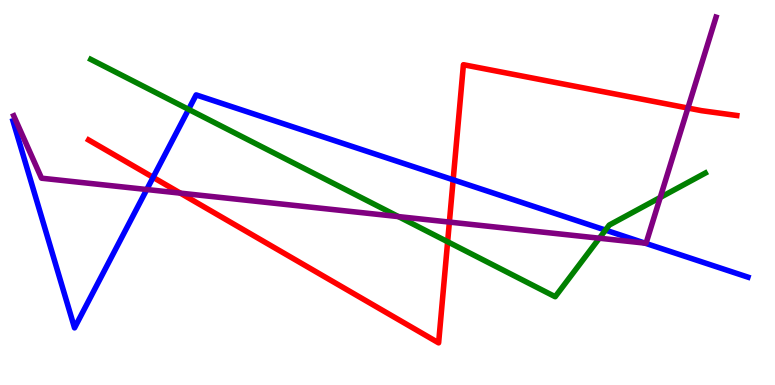[{'lines': ['blue', 'red'], 'intersections': [{'x': 1.98, 'y': 5.39}, {'x': 5.85, 'y': 5.33}]}, {'lines': ['green', 'red'], 'intersections': [{'x': 5.78, 'y': 3.72}]}, {'lines': ['purple', 'red'], 'intersections': [{'x': 2.33, 'y': 4.98}, {'x': 5.8, 'y': 4.23}, {'x': 8.88, 'y': 7.19}]}, {'lines': ['blue', 'green'], 'intersections': [{'x': 2.43, 'y': 7.16}, {'x': 7.81, 'y': 4.02}]}, {'lines': ['blue', 'purple'], 'intersections': [{'x': 1.89, 'y': 5.08}, {'x': 8.32, 'y': 3.69}]}, {'lines': ['green', 'purple'], 'intersections': [{'x': 5.14, 'y': 4.37}, {'x': 7.73, 'y': 3.81}, {'x': 8.52, 'y': 4.87}]}]